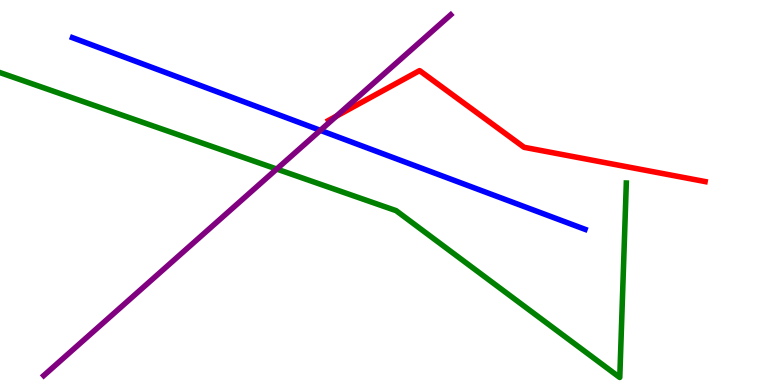[{'lines': ['blue', 'red'], 'intersections': []}, {'lines': ['green', 'red'], 'intersections': []}, {'lines': ['purple', 'red'], 'intersections': [{'x': 4.34, 'y': 6.98}]}, {'lines': ['blue', 'green'], 'intersections': []}, {'lines': ['blue', 'purple'], 'intersections': [{'x': 4.13, 'y': 6.61}]}, {'lines': ['green', 'purple'], 'intersections': [{'x': 3.57, 'y': 5.61}]}]